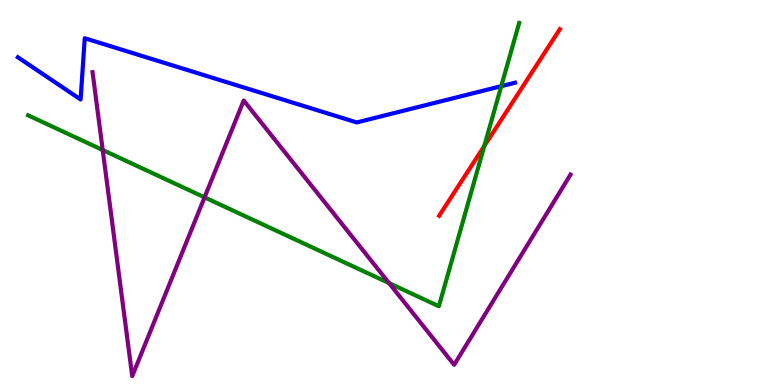[{'lines': ['blue', 'red'], 'intersections': []}, {'lines': ['green', 'red'], 'intersections': [{'x': 6.25, 'y': 6.21}]}, {'lines': ['purple', 'red'], 'intersections': []}, {'lines': ['blue', 'green'], 'intersections': [{'x': 6.47, 'y': 7.76}]}, {'lines': ['blue', 'purple'], 'intersections': []}, {'lines': ['green', 'purple'], 'intersections': [{'x': 1.33, 'y': 6.1}, {'x': 2.64, 'y': 4.87}, {'x': 5.02, 'y': 2.65}]}]